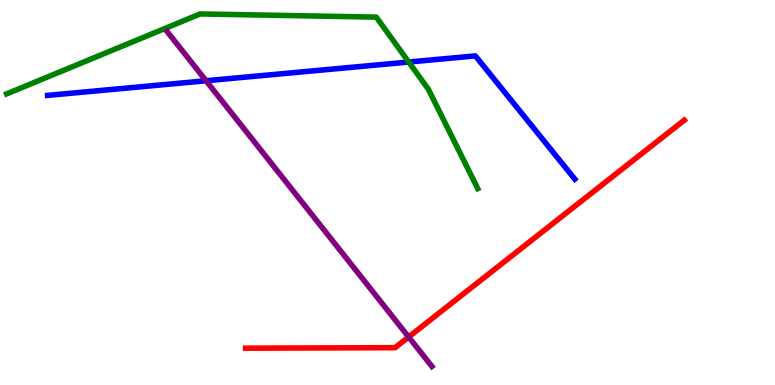[{'lines': ['blue', 'red'], 'intersections': []}, {'lines': ['green', 'red'], 'intersections': []}, {'lines': ['purple', 'red'], 'intersections': [{'x': 5.27, 'y': 1.25}]}, {'lines': ['blue', 'green'], 'intersections': [{'x': 5.27, 'y': 8.39}]}, {'lines': ['blue', 'purple'], 'intersections': [{'x': 2.66, 'y': 7.9}]}, {'lines': ['green', 'purple'], 'intersections': []}]